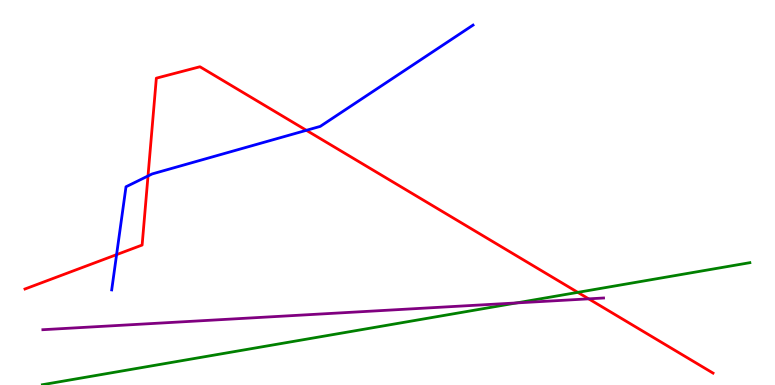[{'lines': ['blue', 'red'], 'intersections': [{'x': 1.5, 'y': 3.39}, {'x': 1.91, 'y': 5.43}, {'x': 3.95, 'y': 6.62}]}, {'lines': ['green', 'red'], 'intersections': [{'x': 7.46, 'y': 2.41}]}, {'lines': ['purple', 'red'], 'intersections': [{'x': 7.6, 'y': 2.24}]}, {'lines': ['blue', 'green'], 'intersections': []}, {'lines': ['blue', 'purple'], 'intersections': []}, {'lines': ['green', 'purple'], 'intersections': [{'x': 6.67, 'y': 2.13}]}]